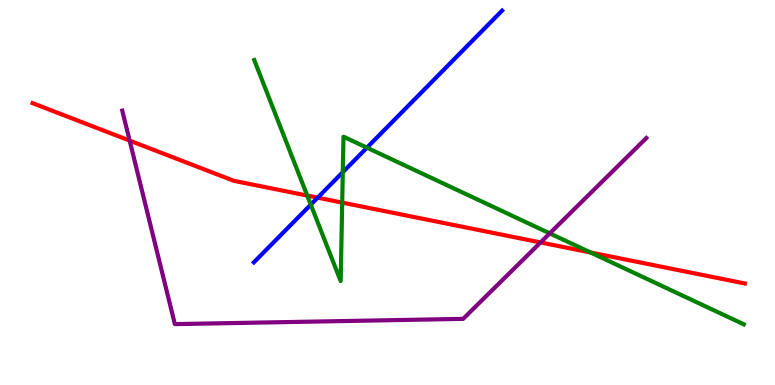[{'lines': ['blue', 'red'], 'intersections': [{'x': 4.1, 'y': 4.87}]}, {'lines': ['green', 'red'], 'intersections': [{'x': 3.96, 'y': 4.92}, {'x': 4.42, 'y': 4.74}, {'x': 7.62, 'y': 3.44}]}, {'lines': ['purple', 'red'], 'intersections': [{'x': 1.67, 'y': 6.35}, {'x': 6.97, 'y': 3.7}]}, {'lines': ['blue', 'green'], 'intersections': [{'x': 4.01, 'y': 4.69}, {'x': 4.42, 'y': 5.53}, {'x': 4.73, 'y': 6.16}]}, {'lines': ['blue', 'purple'], 'intersections': []}, {'lines': ['green', 'purple'], 'intersections': [{'x': 7.09, 'y': 3.94}]}]